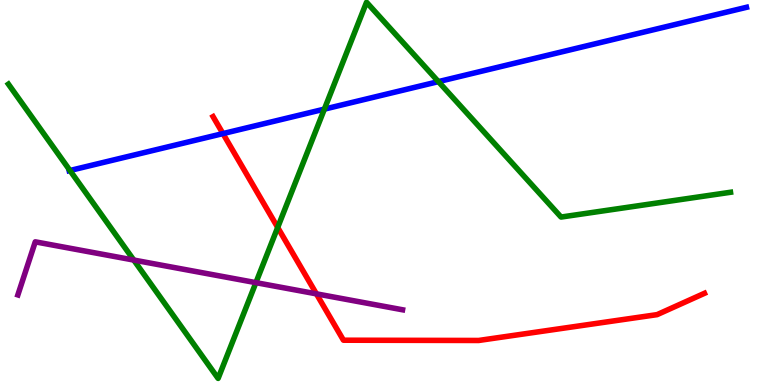[{'lines': ['blue', 'red'], 'intersections': [{'x': 2.88, 'y': 6.53}]}, {'lines': ['green', 'red'], 'intersections': [{'x': 3.58, 'y': 4.09}]}, {'lines': ['purple', 'red'], 'intersections': [{'x': 4.08, 'y': 2.37}]}, {'lines': ['blue', 'green'], 'intersections': [{'x': 0.903, 'y': 5.57}, {'x': 4.19, 'y': 7.17}, {'x': 5.66, 'y': 7.88}]}, {'lines': ['blue', 'purple'], 'intersections': []}, {'lines': ['green', 'purple'], 'intersections': [{'x': 1.73, 'y': 3.25}, {'x': 3.3, 'y': 2.66}]}]